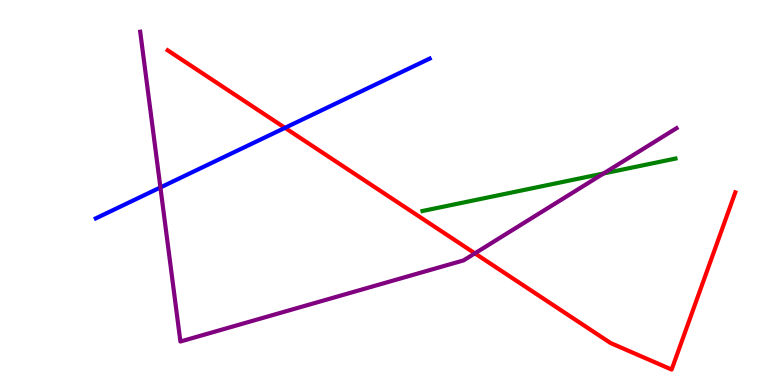[{'lines': ['blue', 'red'], 'intersections': [{'x': 3.68, 'y': 6.68}]}, {'lines': ['green', 'red'], 'intersections': []}, {'lines': ['purple', 'red'], 'intersections': [{'x': 6.13, 'y': 3.42}]}, {'lines': ['blue', 'green'], 'intersections': []}, {'lines': ['blue', 'purple'], 'intersections': [{'x': 2.07, 'y': 5.13}]}, {'lines': ['green', 'purple'], 'intersections': [{'x': 7.79, 'y': 5.49}]}]